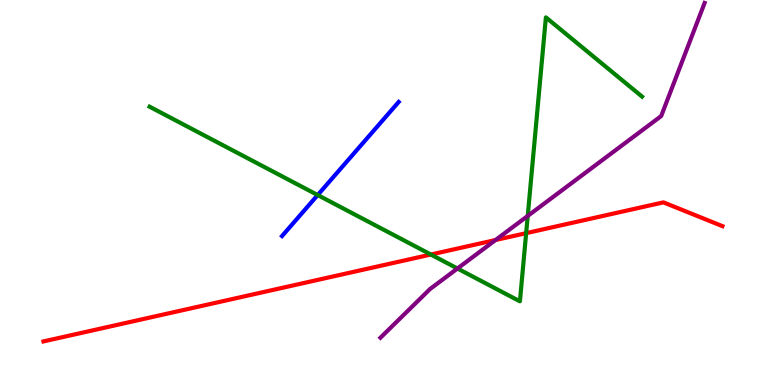[{'lines': ['blue', 'red'], 'intersections': []}, {'lines': ['green', 'red'], 'intersections': [{'x': 5.56, 'y': 3.39}, {'x': 6.79, 'y': 3.94}]}, {'lines': ['purple', 'red'], 'intersections': [{'x': 6.39, 'y': 3.77}]}, {'lines': ['blue', 'green'], 'intersections': [{'x': 4.1, 'y': 4.93}]}, {'lines': ['blue', 'purple'], 'intersections': []}, {'lines': ['green', 'purple'], 'intersections': [{'x': 5.9, 'y': 3.03}, {'x': 6.81, 'y': 4.39}]}]